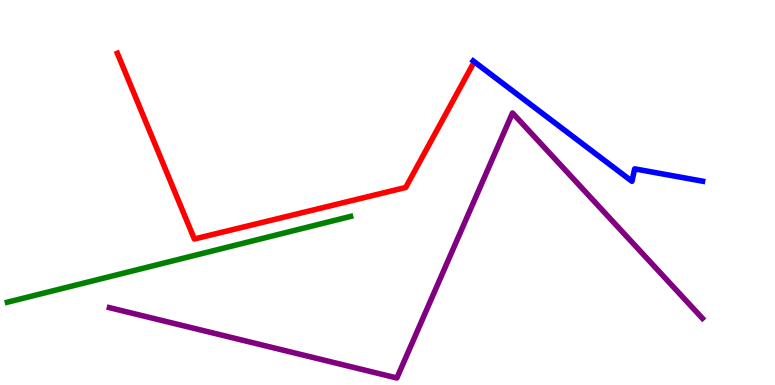[{'lines': ['blue', 'red'], 'intersections': []}, {'lines': ['green', 'red'], 'intersections': []}, {'lines': ['purple', 'red'], 'intersections': []}, {'lines': ['blue', 'green'], 'intersections': []}, {'lines': ['blue', 'purple'], 'intersections': []}, {'lines': ['green', 'purple'], 'intersections': []}]